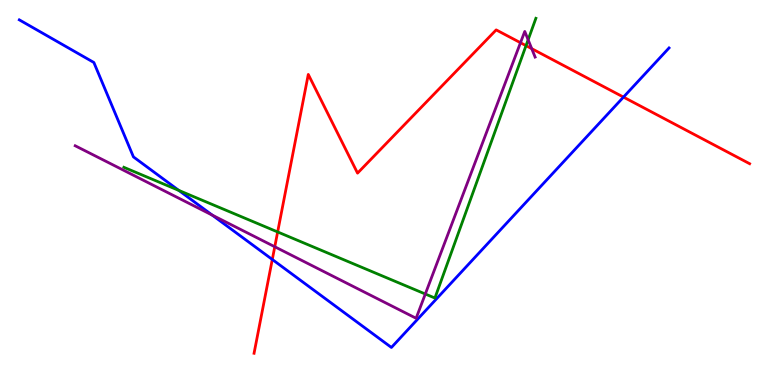[{'lines': ['blue', 'red'], 'intersections': [{'x': 3.51, 'y': 3.26}, {'x': 8.04, 'y': 7.48}]}, {'lines': ['green', 'red'], 'intersections': [{'x': 3.58, 'y': 3.98}, {'x': 6.79, 'y': 8.81}]}, {'lines': ['purple', 'red'], 'intersections': [{'x': 3.55, 'y': 3.59}, {'x': 6.72, 'y': 8.89}, {'x': 6.86, 'y': 8.74}]}, {'lines': ['blue', 'green'], 'intersections': [{'x': 2.31, 'y': 5.05}]}, {'lines': ['blue', 'purple'], 'intersections': [{'x': 2.74, 'y': 4.41}]}, {'lines': ['green', 'purple'], 'intersections': [{'x': 5.49, 'y': 2.36}, {'x': 6.81, 'y': 8.97}]}]